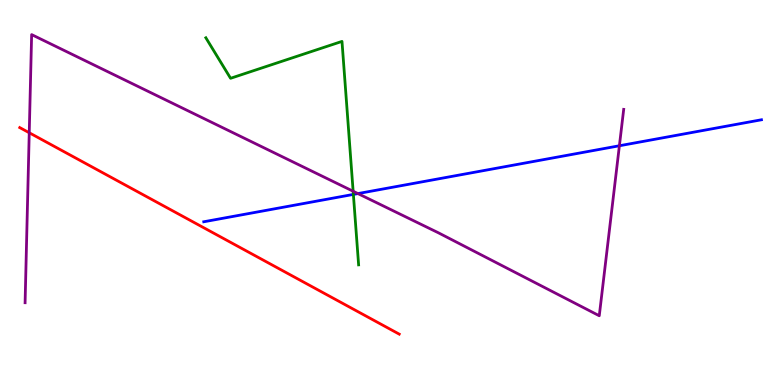[{'lines': ['blue', 'red'], 'intersections': []}, {'lines': ['green', 'red'], 'intersections': []}, {'lines': ['purple', 'red'], 'intersections': [{'x': 0.377, 'y': 6.55}]}, {'lines': ['blue', 'green'], 'intersections': [{'x': 4.56, 'y': 4.95}]}, {'lines': ['blue', 'purple'], 'intersections': [{'x': 4.62, 'y': 4.97}, {'x': 7.99, 'y': 6.21}]}, {'lines': ['green', 'purple'], 'intersections': [{'x': 4.56, 'y': 5.03}]}]